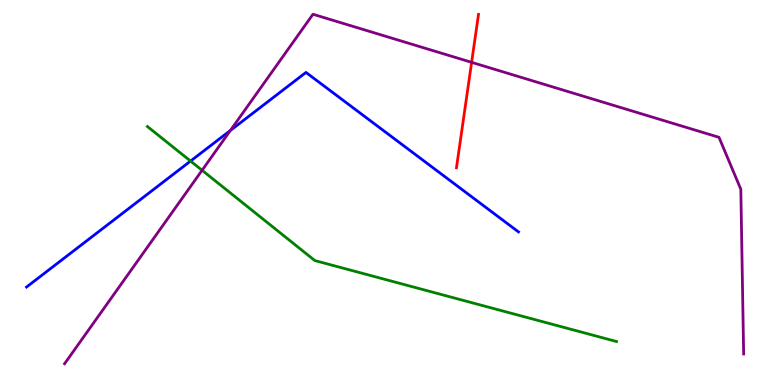[{'lines': ['blue', 'red'], 'intersections': []}, {'lines': ['green', 'red'], 'intersections': []}, {'lines': ['purple', 'red'], 'intersections': [{'x': 6.09, 'y': 8.38}]}, {'lines': ['blue', 'green'], 'intersections': [{'x': 2.46, 'y': 5.82}]}, {'lines': ['blue', 'purple'], 'intersections': [{'x': 2.97, 'y': 6.61}]}, {'lines': ['green', 'purple'], 'intersections': [{'x': 2.61, 'y': 5.58}]}]